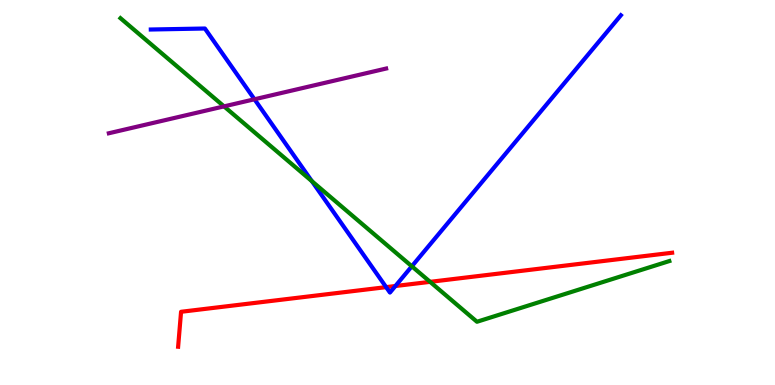[{'lines': ['blue', 'red'], 'intersections': [{'x': 4.98, 'y': 2.54}, {'x': 5.1, 'y': 2.57}]}, {'lines': ['green', 'red'], 'intersections': [{'x': 5.55, 'y': 2.68}]}, {'lines': ['purple', 'red'], 'intersections': []}, {'lines': ['blue', 'green'], 'intersections': [{'x': 4.02, 'y': 5.29}, {'x': 5.31, 'y': 3.08}]}, {'lines': ['blue', 'purple'], 'intersections': [{'x': 3.28, 'y': 7.42}]}, {'lines': ['green', 'purple'], 'intersections': [{'x': 2.89, 'y': 7.24}]}]